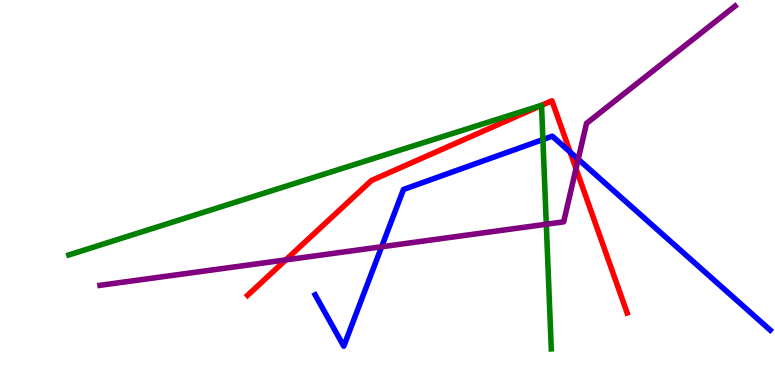[{'lines': ['blue', 'red'], 'intersections': [{'x': 7.36, 'y': 6.05}]}, {'lines': ['green', 'red'], 'intersections': [{'x': 6.99, 'y': 7.26}]}, {'lines': ['purple', 'red'], 'intersections': [{'x': 3.69, 'y': 3.25}, {'x': 7.43, 'y': 5.62}]}, {'lines': ['blue', 'green'], 'intersections': [{'x': 7.01, 'y': 6.37}]}, {'lines': ['blue', 'purple'], 'intersections': [{'x': 4.92, 'y': 3.59}, {'x': 7.46, 'y': 5.86}]}, {'lines': ['green', 'purple'], 'intersections': [{'x': 7.05, 'y': 4.18}]}]